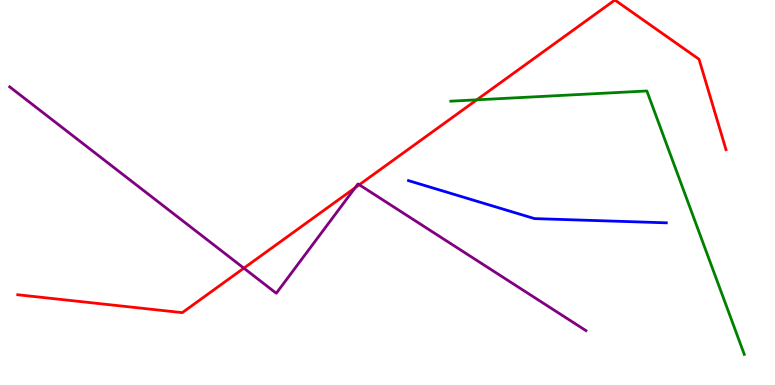[{'lines': ['blue', 'red'], 'intersections': []}, {'lines': ['green', 'red'], 'intersections': [{'x': 6.15, 'y': 7.41}]}, {'lines': ['purple', 'red'], 'intersections': [{'x': 3.15, 'y': 3.03}, {'x': 4.58, 'y': 5.12}, {'x': 4.64, 'y': 5.2}]}, {'lines': ['blue', 'green'], 'intersections': []}, {'lines': ['blue', 'purple'], 'intersections': []}, {'lines': ['green', 'purple'], 'intersections': []}]